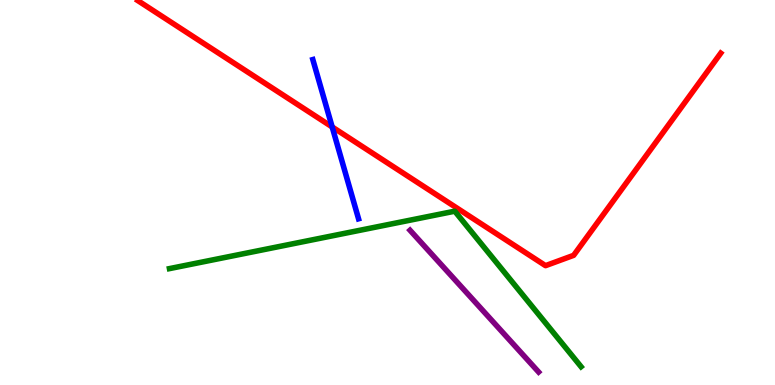[{'lines': ['blue', 'red'], 'intersections': [{'x': 4.29, 'y': 6.7}]}, {'lines': ['green', 'red'], 'intersections': []}, {'lines': ['purple', 'red'], 'intersections': []}, {'lines': ['blue', 'green'], 'intersections': []}, {'lines': ['blue', 'purple'], 'intersections': []}, {'lines': ['green', 'purple'], 'intersections': []}]